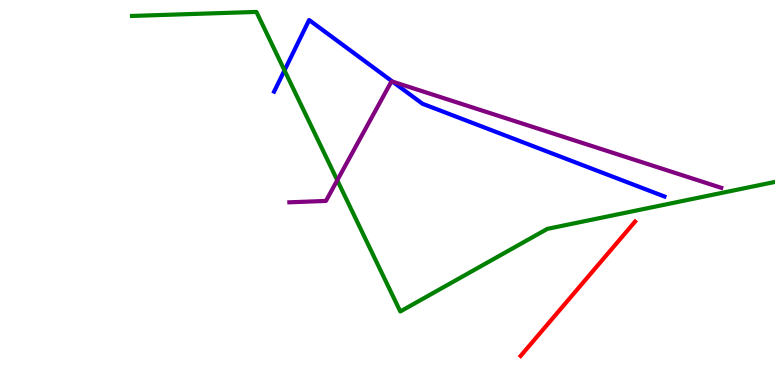[{'lines': ['blue', 'red'], 'intersections': []}, {'lines': ['green', 'red'], 'intersections': []}, {'lines': ['purple', 'red'], 'intersections': []}, {'lines': ['blue', 'green'], 'intersections': [{'x': 3.67, 'y': 8.17}]}, {'lines': ['blue', 'purple'], 'intersections': [{'x': 5.06, 'y': 7.88}]}, {'lines': ['green', 'purple'], 'intersections': [{'x': 4.35, 'y': 5.32}]}]